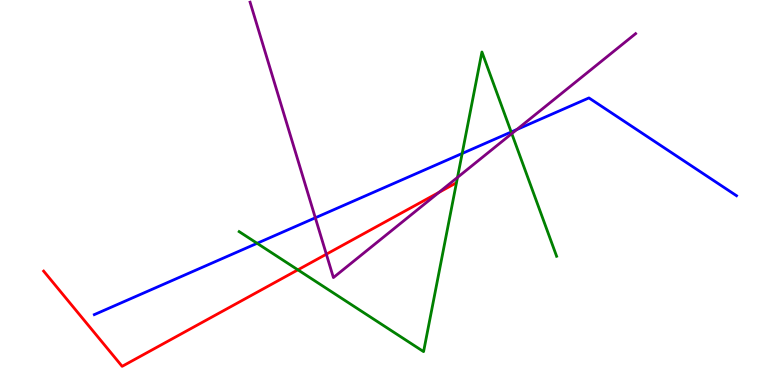[{'lines': ['blue', 'red'], 'intersections': []}, {'lines': ['green', 'red'], 'intersections': [{'x': 3.84, 'y': 2.99}]}, {'lines': ['purple', 'red'], 'intersections': [{'x': 4.21, 'y': 3.4}, {'x': 5.66, 'y': 5.0}]}, {'lines': ['blue', 'green'], 'intersections': [{'x': 3.32, 'y': 3.68}, {'x': 5.96, 'y': 6.01}, {'x': 6.6, 'y': 6.57}]}, {'lines': ['blue', 'purple'], 'intersections': [{'x': 4.07, 'y': 4.34}, {'x': 6.67, 'y': 6.64}]}, {'lines': ['green', 'purple'], 'intersections': [{'x': 5.9, 'y': 5.39}, {'x': 6.6, 'y': 6.53}]}]